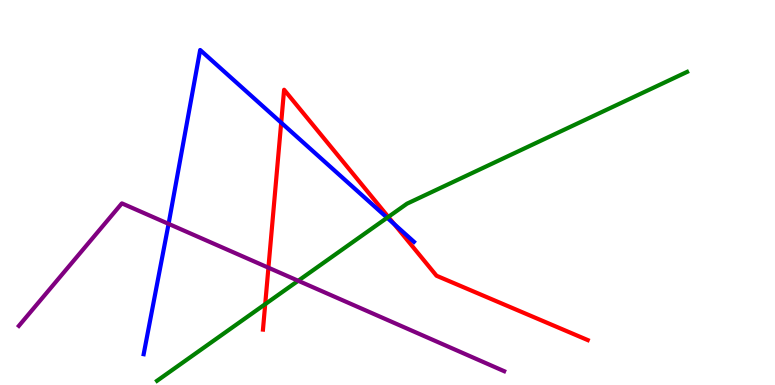[{'lines': ['blue', 'red'], 'intersections': [{'x': 3.63, 'y': 6.81}, {'x': 5.09, 'y': 4.18}]}, {'lines': ['green', 'red'], 'intersections': [{'x': 3.42, 'y': 2.1}, {'x': 5.01, 'y': 4.37}]}, {'lines': ['purple', 'red'], 'intersections': [{'x': 3.46, 'y': 3.05}]}, {'lines': ['blue', 'green'], 'intersections': [{'x': 5.0, 'y': 4.34}]}, {'lines': ['blue', 'purple'], 'intersections': [{'x': 2.18, 'y': 4.19}]}, {'lines': ['green', 'purple'], 'intersections': [{'x': 3.85, 'y': 2.71}]}]